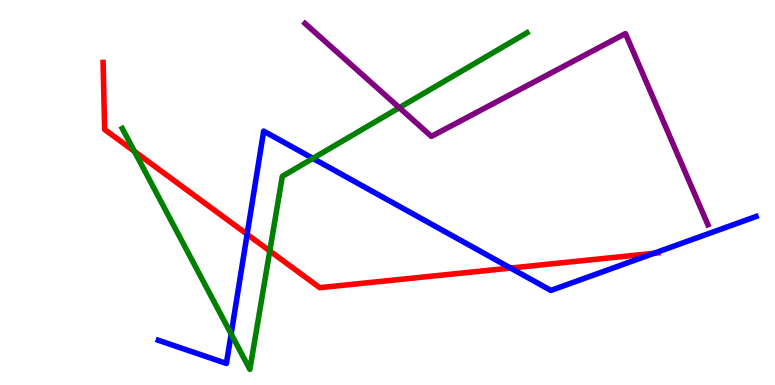[{'lines': ['blue', 'red'], 'intersections': [{'x': 3.19, 'y': 3.92}, {'x': 6.59, 'y': 3.04}, {'x': 8.44, 'y': 3.42}]}, {'lines': ['green', 'red'], 'intersections': [{'x': 1.73, 'y': 6.07}, {'x': 3.48, 'y': 3.48}]}, {'lines': ['purple', 'red'], 'intersections': []}, {'lines': ['blue', 'green'], 'intersections': [{'x': 2.98, 'y': 1.33}, {'x': 4.04, 'y': 5.89}]}, {'lines': ['blue', 'purple'], 'intersections': []}, {'lines': ['green', 'purple'], 'intersections': [{'x': 5.15, 'y': 7.2}]}]